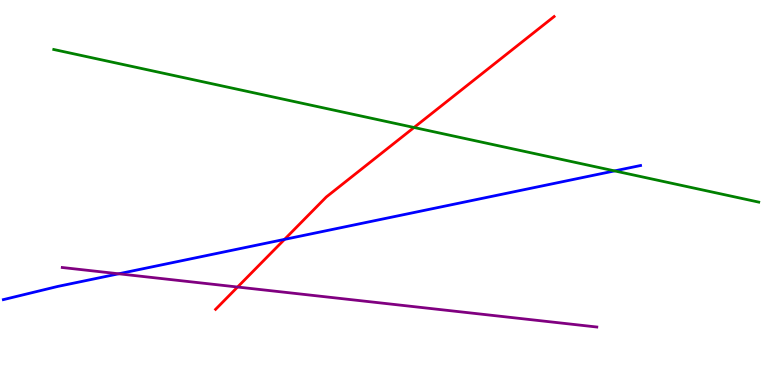[{'lines': ['blue', 'red'], 'intersections': [{'x': 3.67, 'y': 3.78}]}, {'lines': ['green', 'red'], 'intersections': [{'x': 5.34, 'y': 6.69}]}, {'lines': ['purple', 'red'], 'intersections': [{'x': 3.07, 'y': 2.54}]}, {'lines': ['blue', 'green'], 'intersections': [{'x': 7.93, 'y': 5.56}]}, {'lines': ['blue', 'purple'], 'intersections': [{'x': 1.53, 'y': 2.89}]}, {'lines': ['green', 'purple'], 'intersections': []}]